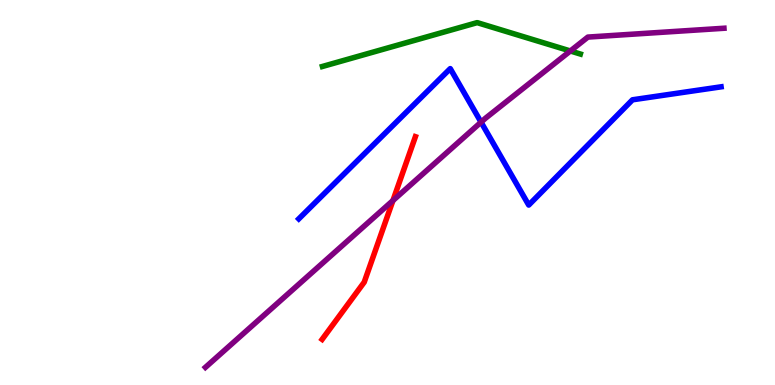[{'lines': ['blue', 'red'], 'intersections': []}, {'lines': ['green', 'red'], 'intersections': []}, {'lines': ['purple', 'red'], 'intersections': [{'x': 5.07, 'y': 4.79}]}, {'lines': ['blue', 'green'], 'intersections': []}, {'lines': ['blue', 'purple'], 'intersections': [{'x': 6.21, 'y': 6.83}]}, {'lines': ['green', 'purple'], 'intersections': [{'x': 7.36, 'y': 8.68}]}]